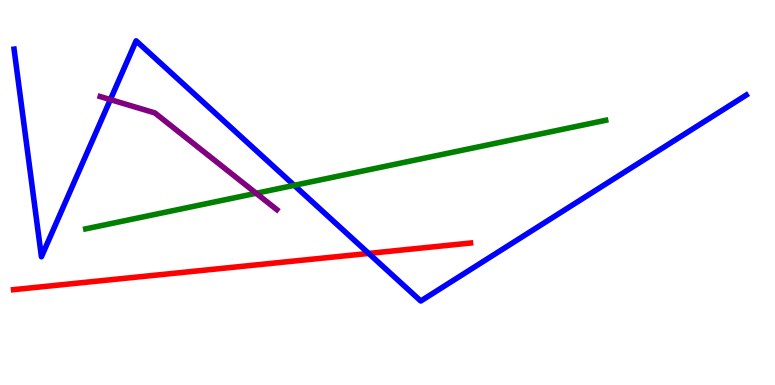[{'lines': ['blue', 'red'], 'intersections': [{'x': 4.76, 'y': 3.42}]}, {'lines': ['green', 'red'], 'intersections': []}, {'lines': ['purple', 'red'], 'intersections': []}, {'lines': ['blue', 'green'], 'intersections': [{'x': 3.8, 'y': 5.19}]}, {'lines': ['blue', 'purple'], 'intersections': [{'x': 1.42, 'y': 7.41}]}, {'lines': ['green', 'purple'], 'intersections': [{'x': 3.31, 'y': 4.98}]}]